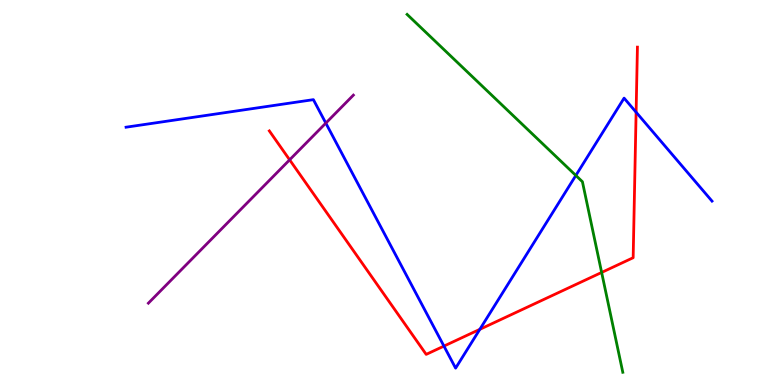[{'lines': ['blue', 'red'], 'intersections': [{'x': 5.73, 'y': 1.01}, {'x': 6.19, 'y': 1.45}, {'x': 8.21, 'y': 7.09}]}, {'lines': ['green', 'red'], 'intersections': [{'x': 7.76, 'y': 2.92}]}, {'lines': ['purple', 'red'], 'intersections': [{'x': 3.74, 'y': 5.85}]}, {'lines': ['blue', 'green'], 'intersections': [{'x': 7.43, 'y': 5.44}]}, {'lines': ['blue', 'purple'], 'intersections': [{'x': 4.2, 'y': 6.8}]}, {'lines': ['green', 'purple'], 'intersections': []}]